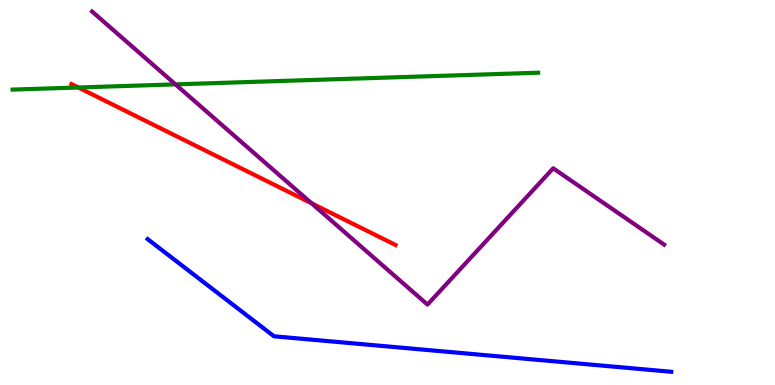[{'lines': ['blue', 'red'], 'intersections': []}, {'lines': ['green', 'red'], 'intersections': [{'x': 1.01, 'y': 7.73}]}, {'lines': ['purple', 'red'], 'intersections': [{'x': 4.02, 'y': 4.72}]}, {'lines': ['blue', 'green'], 'intersections': []}, {'lines': ['blue', 'purple'], 'intersections': []}, {'lines': ['green', 'purple'], 'intersections': [{'x': 2.26, 'y': 7.81}]}]